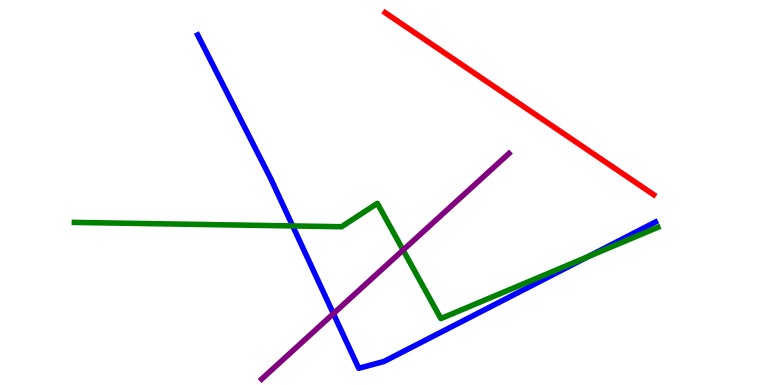[{'lines': ['blue', 'red'], 'intersections': []}, {'lines': ['green', 'red'], 'intersections': []}, {'lines': ['purple', 'red'], 'intersections': []}, {'lines': ['blue', 'green'], 'intersections': [{'x': 3.78, 'y': 4.13}, {'x': 7.59, 'y': 3.33}]}, {'lines': ['blue', 'purple'], 'intersections': [{'x': 4.3, 'y': 1.85}]}, {'lines': ['green', 'purple'], 'intersections': [{'x': 5.2, 'y': 3.5}]}]